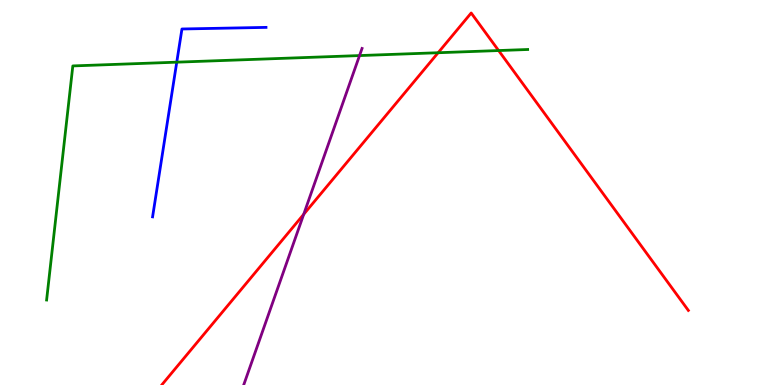[{'lines': ['blue', 'red'], 'intersections': []}, {'lines': ['green', 'red'], 'intersections': [{'x': 5.65, 'y': 8.63}, {'x': 6.43, 'y': 8.69}]}, {'lines': ['purple', 'red'], 'intersections': [{'x': 3.92, 'y': 4.43}]}, {'lines': ['blue', 'green'], 'intersections': [{'x': 2.28, 'y': 8.39}]}, {'lines': ['blue', 'purple'], 'intersections': []}, {'lines': ['green', 'purple'], 'intersections': [{'x': 4.64, 'y': 8.56}]}]